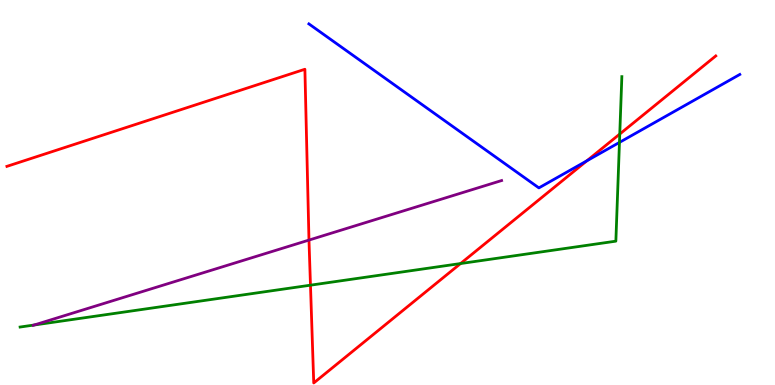[{'lines': ['blue', 'red'], 'intersections': [{'x': 7.57, 'y': 5.82}]}, {'lines': ['green', 'red'], 'intersections': [{'x': 4.01, 'y': 2.59}, {'x': 5.94, 'y': 3.15}, {'x': 8.0, 'y': 6.52}]}, {'lines': ['purple', 'red'], 'intersections': [{'x': 3.99, 'y': 3.76}]}, {'lines': ['blue', 'green'], 'intersections': [{'x': 7.99, 'y': 6.3}]}, {'lines': ['blue', 'purple'], 'intersections': []}, {'lines': ['green', 'purple'], 'intersections': [{'x': 0.441, 'y': 1.56}]}]